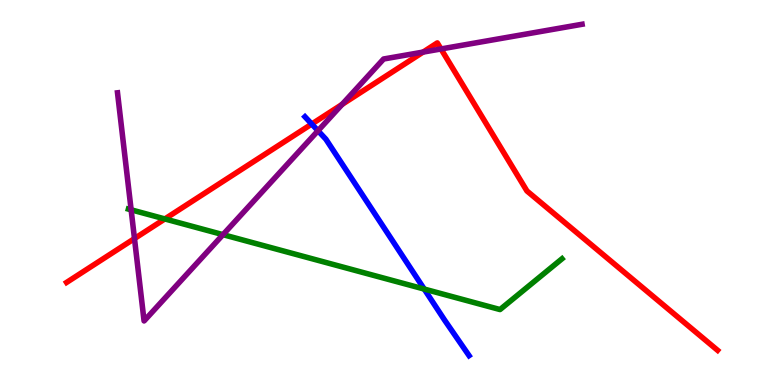[{'lines': ['blue', 'red'], 'intersections': [{'x': 4.02, 'y': 6.78}]}, {'lines': ['green', 'red'], 'intersections': [{'x': 2.13, 'y': 4.31}]}, {'lines': ['purple', 'red'], 'intersections': [{'x': 1.74, 'y': 3.8}, {'x': 4.41, 'y': 7.29}, {'x': 5.46, 'y': 8.65}, {'x': 5.69, 'y': 8.73}]}, {'lines': ['blue', 'green'], 'intersections': [{'x': 5.47, 'y': 2.49}]}, {'lines': ['blue', 'purple'], 'intersections': [{'x': 4.1, 'y': 6.6}]}, {'lines': ['green', 'purple'], 'intersections': [{'x': 1.69, 'y': 4.55}, {'x': 2.88, 'y': 3.91}]}]